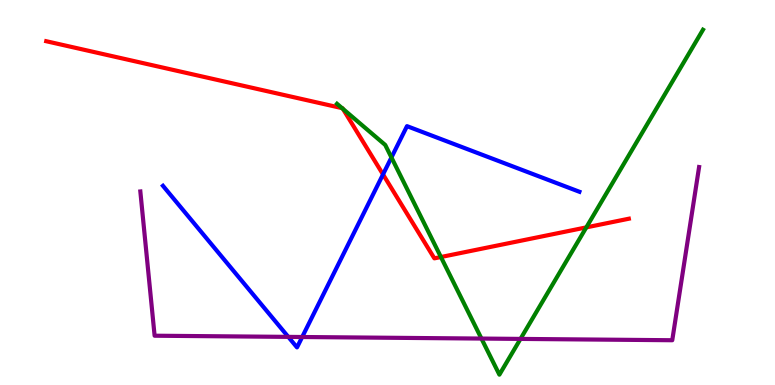[{'lines': ['blue', 'red'], 'intersections': [{'x': 4.94, 'y': 5.47}]}, {'lines': ['green', 'red'], 'intersections': [{'x': 4.41, 'y': 7.19}, {'x': 4.42, 'y': 7.17}, {'x': 5.69, 'y': 3.32}, {'x': 7.57, 'y': 4.09}]}, {'lines': ['purple', 'red'], 'intersections': []}, {'lines': ['blue', 'green'], 'intersections': [{'x': 5.05, 'y': 5.91}]}, {'lines': ['blue', 'purple'], 'intersections': [{'x': 3.72, 'y': 1.25}, {'x': 3.9, 'y': 1.25}]}, {'lines': ['green', 'purple'], 'intersections': [{'x': 6.21, 'y': 1.21}, {'x': 6.72, 'y': 1.2}]}]